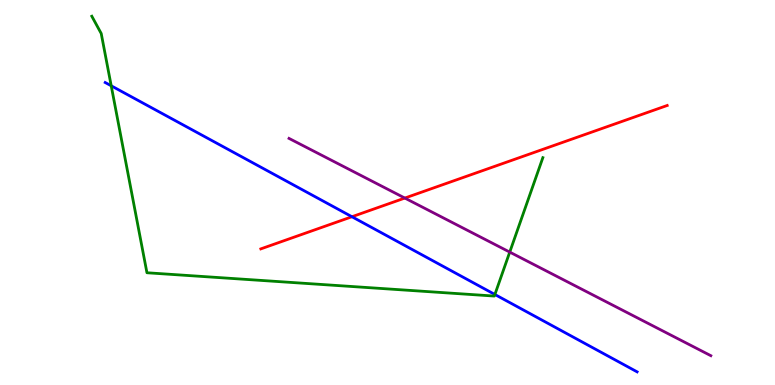[{'lines': ['blue', 'red'], 'intersections': [{'x': 4.54, 'y': 4.37}]}, {'lines': ['green', 'red'], 'intersections': []}, {'lines': ['purple', 'red'], 'intersections': [{'x': 5.22, 'y': 4.86}]}, {'lines': ['blue', 'green'], 'intersections': [{'x': 1.44, 'y': 7.77}, {'x': 6.39, 'y': 2.35}]}, {'lines': ['blue', 'purple'], 'intersections': []}, {'lines': ['green', 'purple'], 'intersections': [{'x': 6.58, 'y': 3.45}]}]